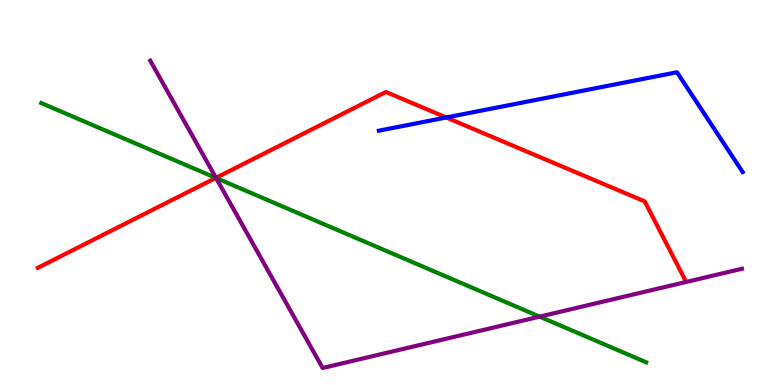[{'lines': ['blue', 'red'], 'intersections': [{'x': 5.76, 'y': 6.95}]}, {'lines': ['green', 'red'], 'intersections': [{'x': 2.79, 'y': 5.38}]}, {'lines': ['purple', 'red'], 'intersections': [{'x': 2.79, 'y': 5.38}]}, {'lines': ['blue', 'green'], 'intersections': []}, {'lines': ['blue', 'purple'], 'intersections': []}, {'lines': ['green', 'purple'], 'intersections': [{'x': 2.79, 'y': 5.38}, {'x': 6.96, 'y': 1.78}]}]